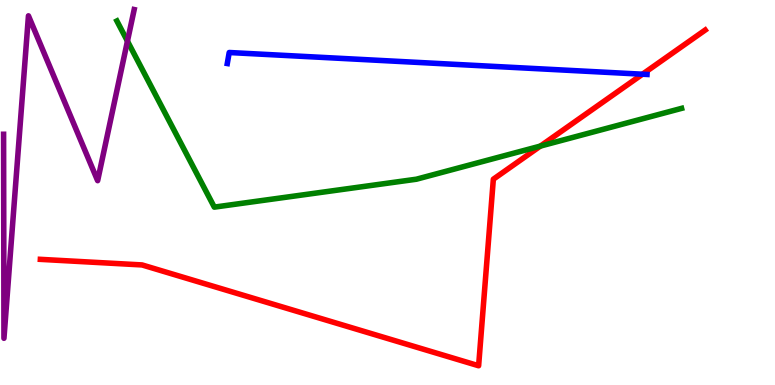[{'lines': ['blue', 'red'], 'intersections': [{'x': 8.29, 'y': 8.07}]}, {'lines': ['green', 'red'], 'intersections': [{'x': 6.97, 'y': 6.21}]}, {'lines': ['purple', 'red'], 'intersections': []}, {'lines': ['blue', 'green'], 'intersections': []}, {'lines': ['blue', 'purple'], 'intersections': []}, {'lines': ['green', 'purple'], 'intersections': [{'x': 1.64, 'y': 8.93}]}]